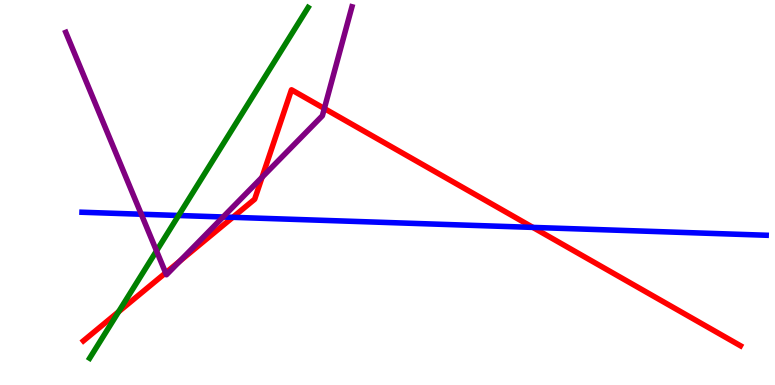[{'lines': ['blue', 'red'], 'intersections': [{'x': 3.0, 'y': 4.36}, {'x': 6.88, 'y': 4.09}]}, {'lines': ['green', 'red'], 'intersections': [{'x': 1.53, 'y': 1.9}]}, {'lines': ['purple', 'red'], 'intersections': [{'x': 2.14, 'y': 2.91}, {'x': 2.32, 'y': 3.22}, {'x': 3.38, 'y': 5.4}, {'x': 4.18, 'y': 7.18}]}, {'lines': ['blue', 'green'], 'intersections': [{'x': 2.3, 'y': 4.4}]}, {'lines': ['blue', 'purple'], 'intersections': [{'x': 1.82, 'y': 4.44}, {'x': 2.88, 'y': 4.36}]}, {'lines': ['green', 'purple'], 'intersections': [{'x': 2.02, 'y': 3.48}]}]